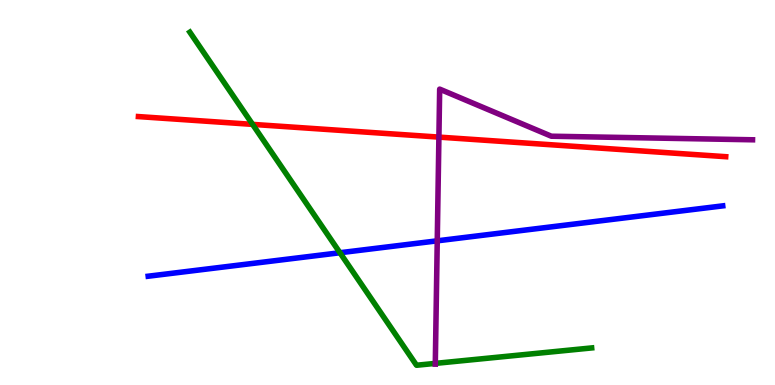[{'lines': ['blue', 'red'], 'intersections': []}, {'lines': ['green', 'red'], 'intersections': [{'x': 3.26, 'y': 6.77}]}, {'lines': ['purple', 'red'], 'intersections': [{'x': 5.66, 'y': 6.44}]}, {'lines': ['blue', 'green'], 'intersections': [{'x': 4.39, 'y': 3.44}]}, {'lines': ['blue', 'purple'], 'intersections': [{'x': 5.64, 'y': 3.74}]}, {'lines': ['green', 'purple'], 'intersections': [{'x': 5.62, 'y': 0.561}]}]